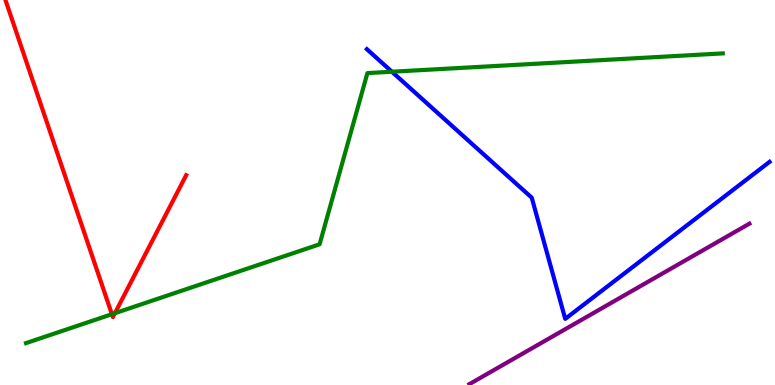[{'lines': ['blue', 'red'], 'intersections': []}, {'lines': ['green', 'red'], 'intersections': [{'x': 1.44, 'y': 1.84}, {'x': 1.48, 'y': 1.86}]}, {'lines': ['purple', 'red'], 'intersections': []}, {'lines': ['blue', 'green'], 'intersections': [{'x': 5.06, 'y': 8.14}]}, {'lines': ['blue', 'purple'], 'intersections': []}, {'lines': ['green', 'purple'], 'intersections': []}]